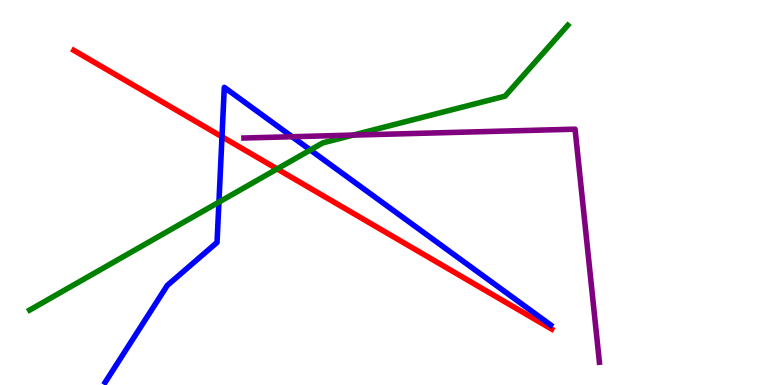[{'lines': ['blue', 'red'], 'intersections': [{'x': 2.86, 'y': 6.45}]}, {'lines': ['green', 'red'], 'intersections': [{'x': 3.58, 'y': 5.61}]}, {'lines': ['purple', 'red'], 'intersections': []}, {'lines': ['blue', 'green'], 'intersections': [{'x': 2.82, 'y': 4.75}, {'x': 4.0, 'y': 6.1}]}, {'lines': ['blue', 'purple'], 'intersections': [{'x': 3.77, 'y': 6.45}]}, {'lines': ['green', 'purple'], 'intersections': [{'x': 4.56, 'y': 6.49}]}]